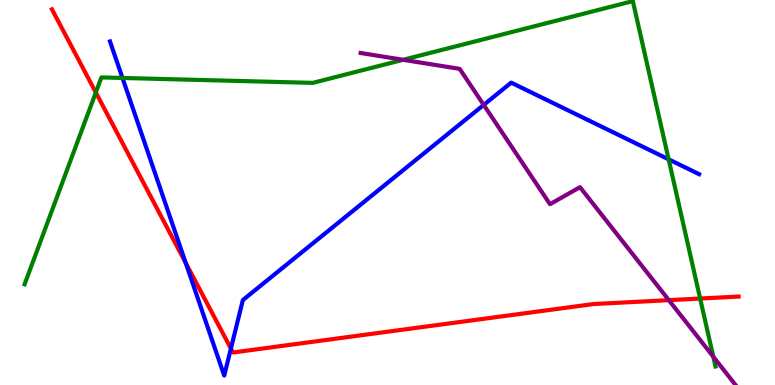[{'lines': ['blue', 'red'], 'intersections': [{'x': 2.4, 'y': 3.17}, {'x': 2.98, 'y': 0.947}]}, {'lines': ['green', 'red'], 'intersections': [{'x': 1.24, 'y': 7.6}, {'x': 9.03, 'y': 2.25}]}, {'lines': ['purple', 'red'], 'intersections': [{'x': 8.63, 'y': 2.2}]}, {'lines': ['blue', 'green'], 'intersections': [{'x': 1.58, 'y': 7.98}, {'x': 8.63, 'y': 5.86}]}, {'lines': ['blue', 'purple'], 'intersections': [{'x': 6.24, 'y': 7.28}]}, {'lines': ['green', 'purple'], 'intersections': [{'x': 5.2, 'y': 8.45}, {'x': 9.2, 'y': 0.735}]}]